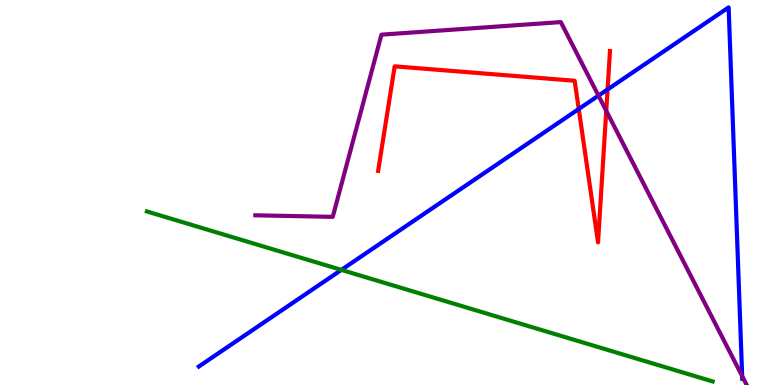[{'lines': ['blue', 'red'], 'intersections': [{'x': 7.47, 'y': 7.17}, {'x': 7.84, 'y': 7.68}]}, {'lines': ['green', 'red'], 'intersections': []}, {'lines': ['purple', 'red'], 'intersections': [{'x': 7.82, 'y': 7.12}]}, {'lines': ['blue', 'green'], 'intersections': [{'x': 4.4, 'y': 2.99}]}, {'lines': ['blue', 'purple'], 'intersections': [{'x': 7.72, 'y': 7.52}, {'x': 9.58, 'y': 0.231}]}, {'lines': ['green', 'purple'], 'intersections': []}]